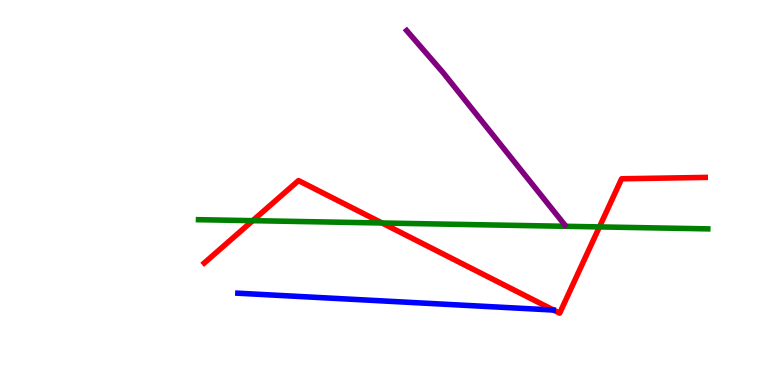[{'lines': ['blue', 'red'], 'intersections': []}, {'lines': ['green', 'red'], 'intersections': [{'x': 3.26, 'y': 4.27}, {'x': 4.93, 'y': 4.21}, {'x': 7.73, 'y': 4.11}]}, {'lines': ['purple', 'red'], 'intersections': []}, {'lines': ['blue', 'green'], 'intersections': []}, {'lines': ['blue', 'purple'], 'intersections': []}, {'lines': ['green', 'purple'], 'intersections': []}]